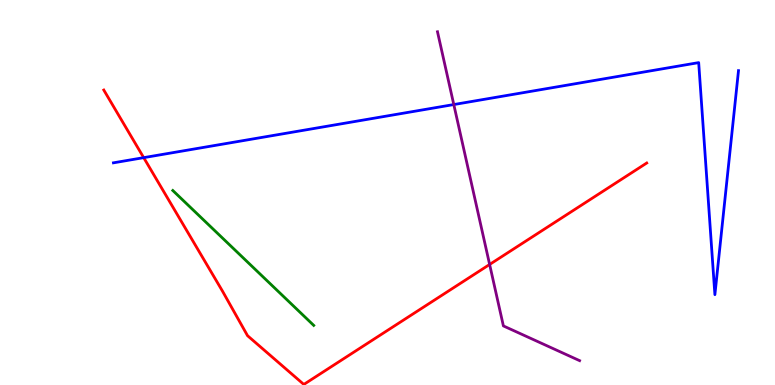[{'lines': ['blue', 'red'], 'intersections': [{'x': 1.85, 'y': 5.91}]}, {'lines': ['green', 'red'], 'intersections': []}, {'lines': ['purple', 'red'], 'intersections': [{'x': 6.32, 'y': 3.13}]}, {'lines': ['blue', 'green'], 'intersections': []}, {'lines': ['blue', 'purple'], 'intersections': [{'x': 5.86, 'y': 7.28}]}, {'lines': ['green', 'purple'], 'intersections': []}]